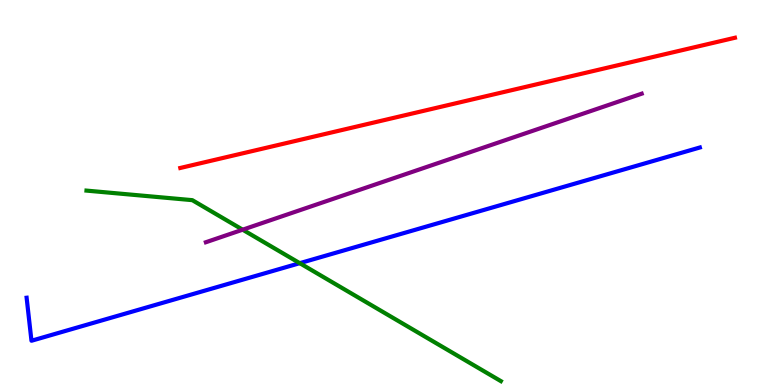[{'lines': ['blue', 'red'], 'intersections': []}, {'lines': ['green', 'red'], 'intersections': []}, {'lines': ['purple', 'red'], 'intersections': []}, {'lines': ['blue', 'green'], 'intersections': [{'x': 3.87, 'y': 3.16}]}, {'lines': ['blue', 'purple'], 'intersections': []}, {'lines': ['green', 'purple'], 'intersections': [{'x': 3.13, 'y': 4.03}]}]